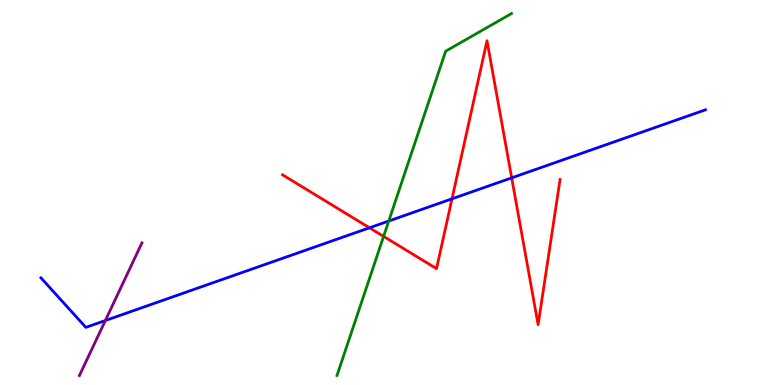[{'lines': ['blue', 'red'], 'intersections': [{'x': 4.77, 'y': 4.08}, {'x': 5.83, 'y': 4.84}, {'x': 6.6, 'y': 5.38}]}, {'lines': ['green', 'red'], 'intersections': [{'x': 4.95, 'y': 3.86}]}, {'lines': ['purple', 'red'], 'intersections': []}, {'lines': ['blue', 'green'], 'intersections': [{'x': 5.02, 'y': 4.26}]}, {'lines': ['blue', 'purple'], 'intersections': [{'x': 1.36, 'y': 1.67}]}, {'lines': ['green', 'purple'], 'intersections': []}]